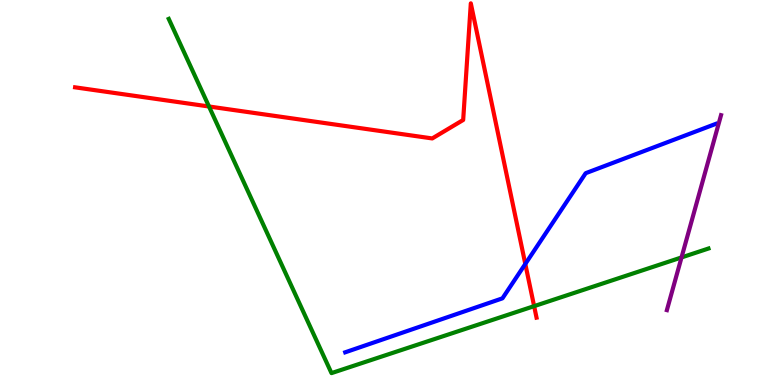[{'lines': ['blue', 'red'], 'intersections': [{'x': 6.78, 'y': 3.14}]}, {'lines': ['green', 'red'], 'intersections': [{'x': 2.7, 'y': 7.23}, {'x': 6.89, 'y': 2.05}]}, {'lines': ['purple', 'red'], 'intersections': []}, {'lines': ['blue', 'green'], 'intersections': []}, {'lines': ['blue', 'purple'], 'intersections': []}, {'lines': ['green', 'purple'], 'intersections': [{'x': 8.79, 'y': 3.31}]}]